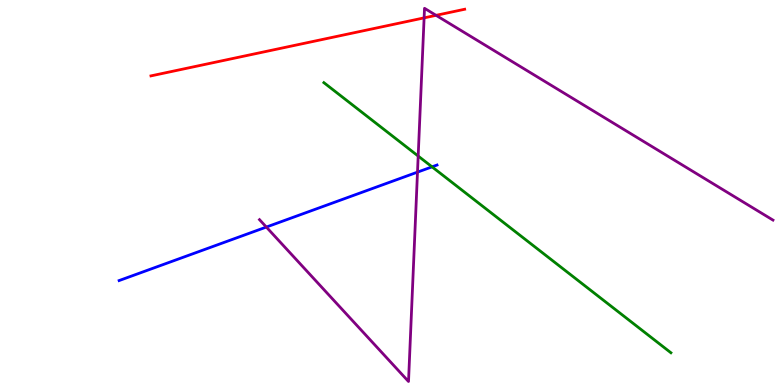[{'lines': ['blue', 'red'], 'intersections': []}, {'lines': ['green', 'red'], 'intersections': []}, {'lines': ['purple', 'red'], 'intersections': [{'x': 5.47, 'y': 9.54}, {'x': 5.63, 'y': 9.6}]}, {'lines': ['blue', 'green'], 'intersections': [{'x': 5.57, 'y': 5.67}]}, {'lines': ['blue', 'purple'], 'intersections': [{'x': 3.44, 'y': 4.1}, {'x': 5.39, 'y': 5.53}]}, {'lines': ['green', 'purple'], 'intersections': [{'x': 5.4, 'y': 5.95}]}]